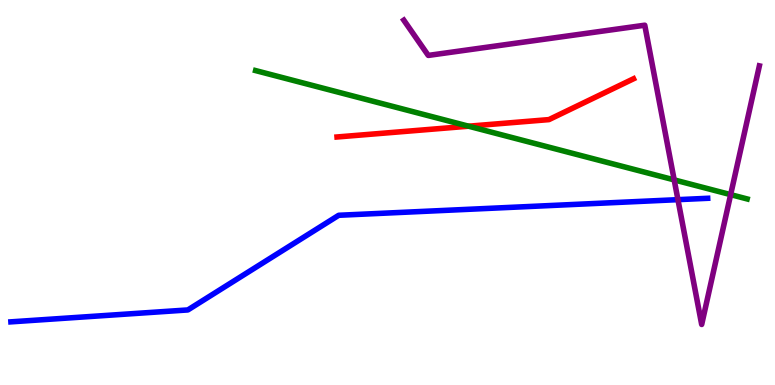[{'lines': ['blue', 'red'], 'intersections': []}, {'lines': ['green', 'red'], 'intersections': [{'x': 6.05, 'y': 6.72}]}, {'lines': ['purple', 'red'], 'intersections': []}, {'lines': ['blue', 'green'], 'intersections': []}, {'lines': ['blue', 'purple'], 'intersections': [{'x': 8.75, 'y': 4.81}]}, {'lines': ['green', 'purple'], 'intersections': [{'x': 8.7, 'y': 5.33}, {'x': 9.43, 'y': 4.94}]}]